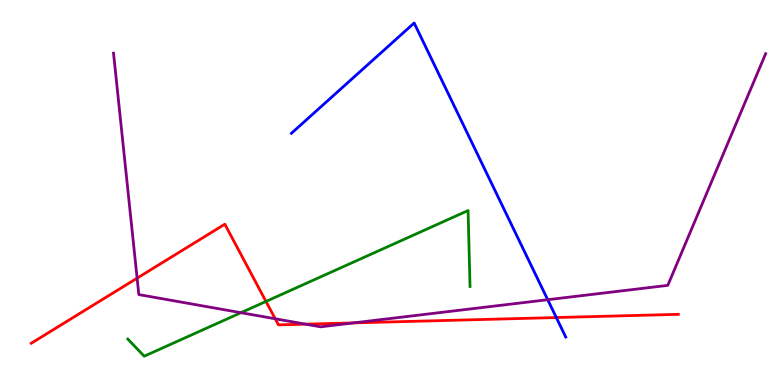[{'lines': ['blue', 'red'], 'intersections': [{'x': 7.18, 'y': 1.75}]}, {'lines': ['green', 'red'], 'intersections': [{'x': 3.43, 'y': 2.17}]}, {'lines': ['purple', 'red'], 'intersections': [{'x': 1.77, 'y': 2.78}, {'x': 3.55, 'y': 1.72}, {'x': 3.94, 'y': 1.58}, {'x': 4.56, 'y': 1.61}]}, {'lines': ['blue', 'green'], 'intersections': []}, {'lines': ['blue', 'purple'], 'intersections': [{'x': 7.07, 'y': 2.22}]}, {'lines': ['green', 'purple'], 'intersections': [{'x': 3.11, 'y': 1.88}]}]